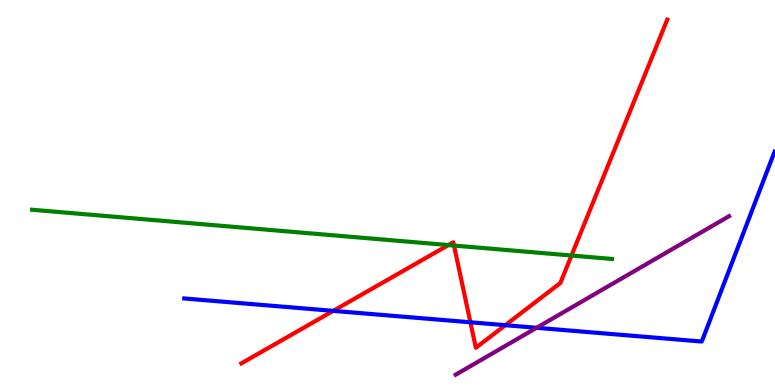[{'lines': ['blue', 'red'], 'intersections': [{'x': 4.3, 'y': 1.93}, {'x': 6.07, 'y': 1.63}, {'x': 6.52, 'y': 1.55}]}, {'lines': ['green', 'red'], 'intersections': [{'x': 5.79, 'y': 3.63}, {'x': 5.86, 'y': 3.62}, {'x': 7.37, 'y': 3.36}]}, {'lines': ['purple', 'red'], 'intersections': []}, {'lines': ['blue', 'green'], 'intersections': []}, {'lines': ['blue', 'purple'], 'intersections': [{'x': 6.92, 'y': 1.49}]}, {'lines': ['green', 'purple'], 'intersections': []}]